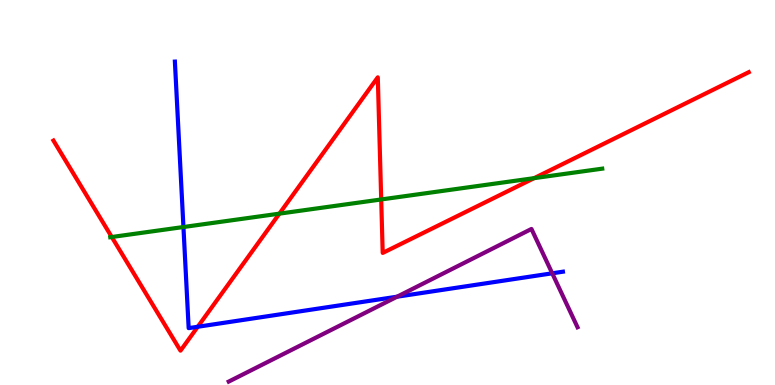[{'lines': ['blue', 'red'], 'intersections': [{'x': 2.55, 'y': 1.51}]}, {'lines': ['green', 'red'], 'intersections': [{'x': 1.44, 'y': 3.84}, {'x': 3.61, 'y': 4.45}, {'x': 4.92, 'y': 4.82}, {'x': 6.89, 'y': 5.37}]}, {'lines': ['purple', 'red'], 'intersections': []}, {'lines': ['blue', 'green'], 'intersections': [{'x': 2.37, 'y': 4.1}]}, {'lines': ['blue', 'purple'], 'intersections': [{'x': 5.12, 'y': 2.29}, {'x': 7.13, 'y': 2.9}]}, {'lines': ['green', 'purple'], 'intersections': []}]